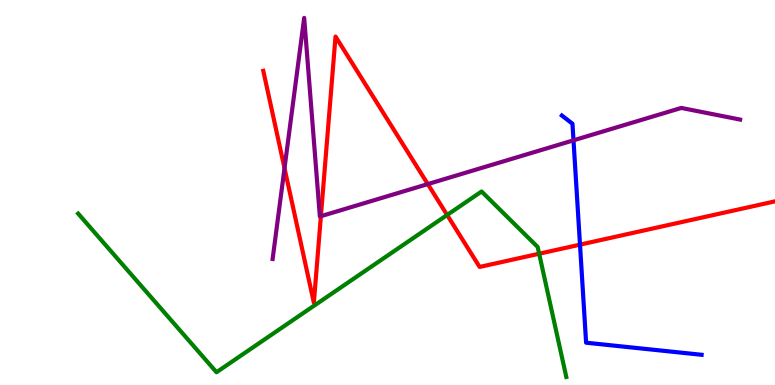[{'lines': ['blue', 'red'], 'intersections': [{'x': 7.48, 'y': 3.65}]}, {'lines': ['green', 'red'], 'intersections': [{'x': 5.77, 'y': 4.42}, {'x': 6.96, 'y': 3.41}]}, {'lines': ['purple', 'red'], 'intersections': [{'x': 3.67, 'y': 5.63}, {'x': 4.14, 'y': 4.38}, {'x': 5.52, 'y': 5.22}]}, {'lines': ['blue', 'green'], 'intersections': []}, {'lines': ['blue', 'purple'], 'intersections': [{'x': 7.4, 'y': 6.36}]}, {'lines': ['green', 'purple'], 'intersections': []}]